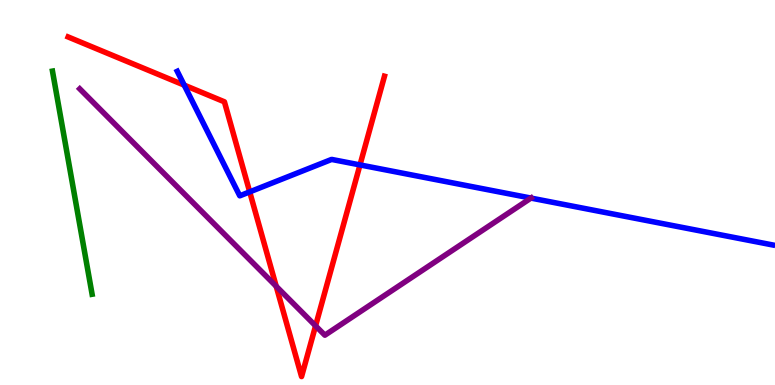[{'lines': ['blue', 'red'], 'intersections': [{'x': 2.38, 'y': 7.79}, {'x': 3.22, 'y': 5.02}, {'x': 4.64, 'y': 5.72}]}, {'lines': ['green', 'red'], 'intersections': []}, {'lines': ['purple', 'red'], 'intersections': [{'x': 3.56, 'y': 2.56}, {'x': 4.07, 'y': 1.54}]}, {'lines': ['blue', 'green'], 'intersections': []}, {'lines': ['blue', 'purple'], 'intersections': [{'x': 6.85, 'y': 4.86}]}, {'lines': ['green', 'purple'], 'intersections': []}]